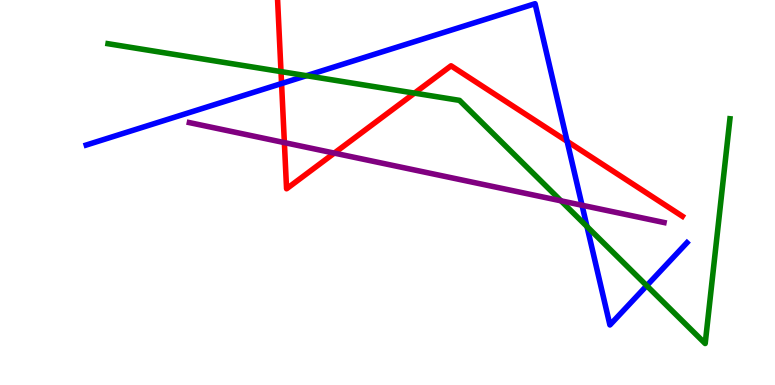[{'lines': ['blue', 'red'], 'intersections': [{'x': 3.63, 'y': 7.83}, {'x': 7.32, 'y': 6.33}]}, {'lines': ['green', 'red'], 'intersections': [{'x': 3.63, 'y': 8.14}, {'x': 5.35, 'y': 7.58}]}, {'lines': ['purple', 'red'], 'intersections': [{'x': 3.67, 'y': 6.3}, {'x': 4.31, 'y': 6.02}]}, {'lines': ['blue', 'green'], 'intersections': [{'x': 3.95, 'y': 8.03}, {'x': 7.57, 'y': 4.12}, {'x': 8.34, 'y': 2.58}]}, {'lines': ['blue', 'purple'], 'intersections': [{'x': 7.51, 'y': 4.67}]}, {'lines': ['green', 'purple'], 'intersections': [{'x': 7.24, 'y': 4.78}]}]